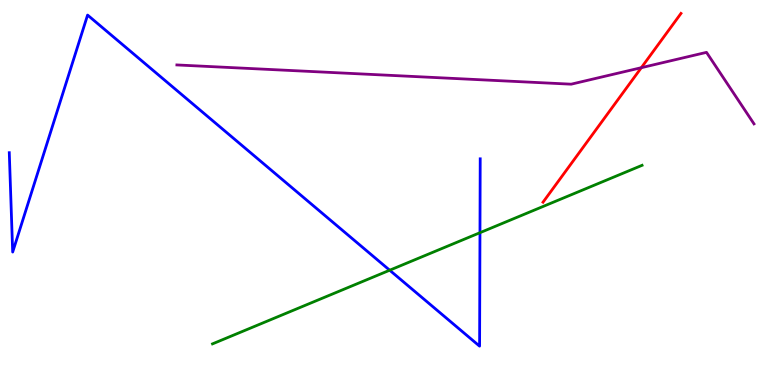[{'lines': ['blue', 'red'], 'intersections': []}, {'lines': ['green', 'red'], 'intersections': []}, {'lines': ['purple', 'red'], 'intersections': [{'x': 8.28, 'y': 8.24}]}, {'lines': ['blue', 'green'], 'intersections': [{'x': 5.03, 'y': 2.98}, {'x': 6.19, 'y': 3.96}]}, {'lines': ['blue', 'purple'], 'intersections': []}, {'lines': ['green', 'purple'], 'intersections': []}]